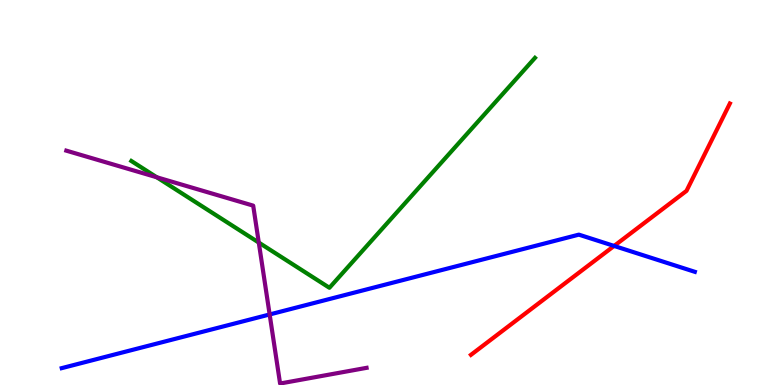[{'lines': ['blue', 'red'], 'intersections': [{'x': 7.92, 'y': 3.61}]}, {'lines': ['green', 'red'], 'intersections': []}, {'lines': ['purple', 'red'], 'intersections': []}, {'lines': ['blue', 'green'], 'intersections': []}, {'lines': ['blue', 'purple'], 'intersections': [{'x': 3.48, 'y': 1.83}]}, {'lines': ['green', 'purple'], 'intersections': [{'x': 2.02, 'y': 5.4}, {'x': 3.34, 'y': 3.7}]}]